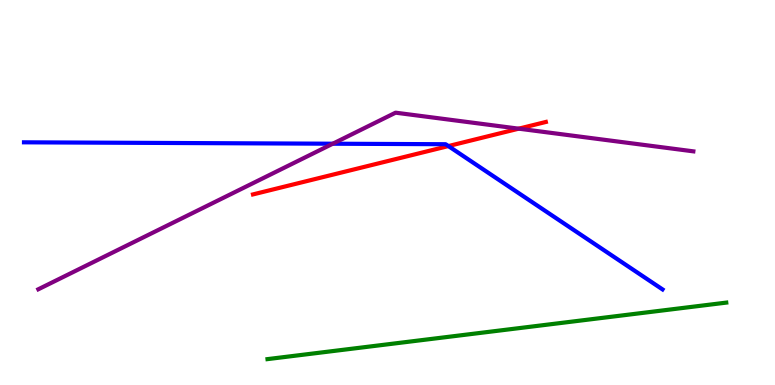[{'lines': ['blue', 'red'], 'intersections': [{'x': 5.79, 'y': 6.21}]}, {'lines': ['green', 'red'], 'intersections': []}, {'lines': ['purple', 'red'], 'intersections': [{'x': 6.69, 'y': 6.66}]}, {'lines': ['blue', 'green'], 'intersections': []}, {'lines': ['blue', 'purple'], 'intersections': [{'x': 4.29, 'y': 6.27}]}, {'lines': ['green', 'purple'], 'intersections': []}]